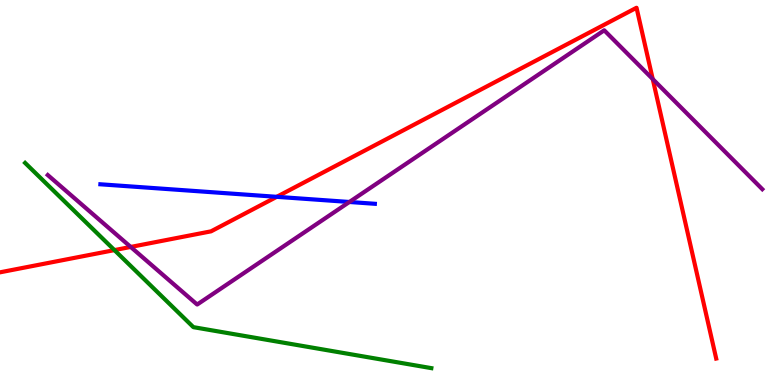[{'lines': ['blue', 'red'], 'intersections': [{'x': 3.57, 'y': 4.89}]}, {'lines': ['green', 'red'], 'intersections': [{'x': 1.48, 'y': 3.5}]}, {'lines': ['purple', 'red'], 'intersections': [{'x': 1.69, 'y': 3.59}, {'x': 8.42, 'y': 7.95}]}, {'lines': ['blue', 'green'], 'intersections': []}, {'lines': ['blue', 'purple'], 'intersections': [{'x': 4.51, 'y': 4.75}]}, {'lines': ['green', 'purple'], 'intersections': []}]